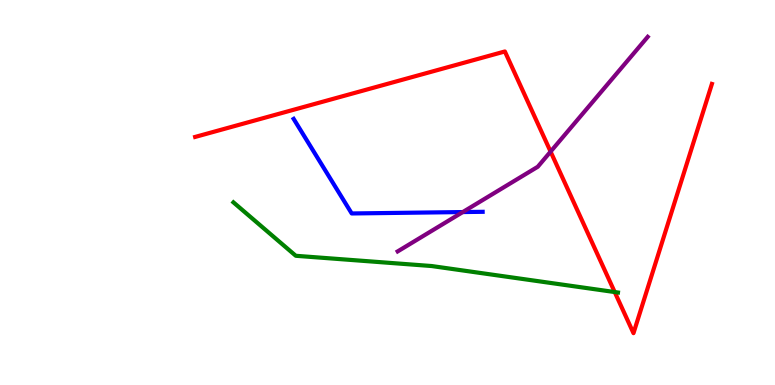[{'lines': ['blue', 'red'], 'intersections': []}, {'lines': ['green', 'red'], 'intersections': [{'x': 7.93, 'y': 2.41}]}, {'lines': ['purple', 'red'], 'intersections': [{'x': 7.1, 'y': 6.06}]}, {'lines': ['blue', 'green'], 'intersections': []}, {'lines': ['blue', 'purple'], 'intersections': [{'x': 5.97, 'y': 4.49}]}, {'lines': ['green', 'purple'], 'intersections': []}]